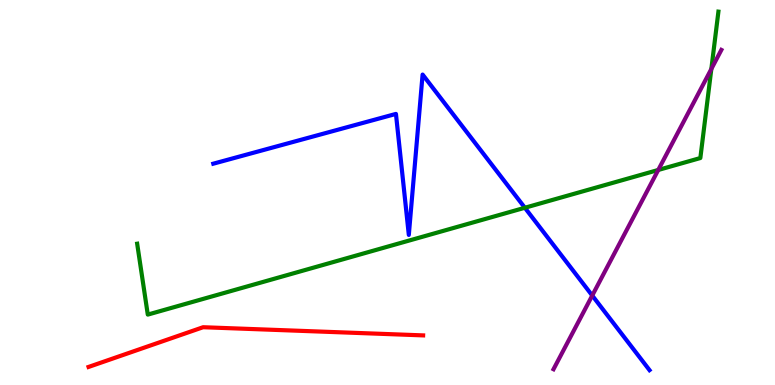[{'lines': ['blue', 'red'], 'intersections': []}, {'lines': ['green', 'red'], 'intersections': []}, {'lines': ['purple', 'red'], 'intersections': []}, {'lines': ['blue', 'green'], 'intersections': [{'x': 6.77, 'y': 4.6}]}, {'lines': ['blue', 'purple'], 'intersections': [{'x': 7.64, 'y': 2.32}]}, {'lines': ['green', 'purple'], 'intersections': [{'x': 8.49, 'y': 5.59}, {'x': 9.18, 'y': 8.21}]}]